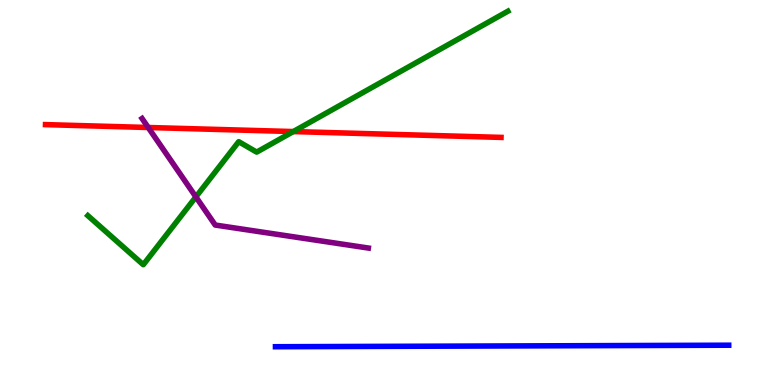[{'lines': ['blue', 'red'], 'intersections': []}, {'lines': ['green', 'red'], 'intersections': [{'x': 3.78, 'y': 6.58}]}, {'lines': ['purple', 'red'], 'intersections': [{'x': 1.91, 'y': 6.69}]}, {'lines': ['blue', 'green'], 'intersections': []}, {'lines': ['blue', 'purple'], 'intersections': []}, {'lines': ['green', 'purple'], 'intersections': [{'x': 2.53, 'y': 4.89}]}]